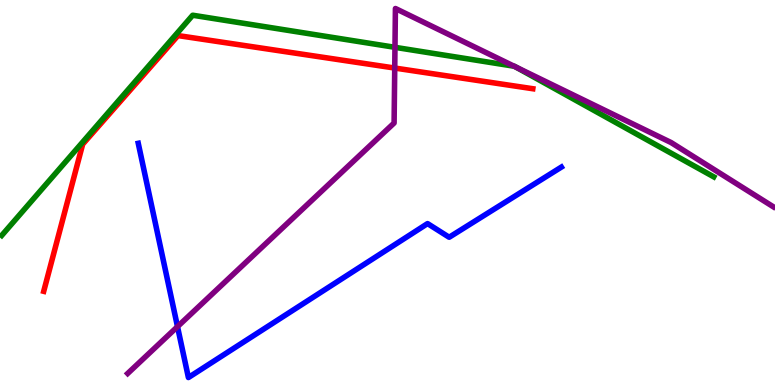[{'lines': ['blue', 'red'], 'intersections': []}, {'lines': ['green', 'red'], 'intersections': []}, {'lines': ['purple', 'red'], 'intersections': [{'x': 5.09, 'y': 8.23}]}, {'lines': ['blue', 'green'], 'intersections': []}, {'lines': ['blue', 'purple'], 'intersections': [{'x': 2.29, 'y': 1.52}]}, {'lines': ['green', 'purple'], 'intersections': [{'x': 5.1, 'y': 8.77}, {'x': 6.63, 'y': 8.28}, {'x': 6.66, 'y': 8.26}]}]